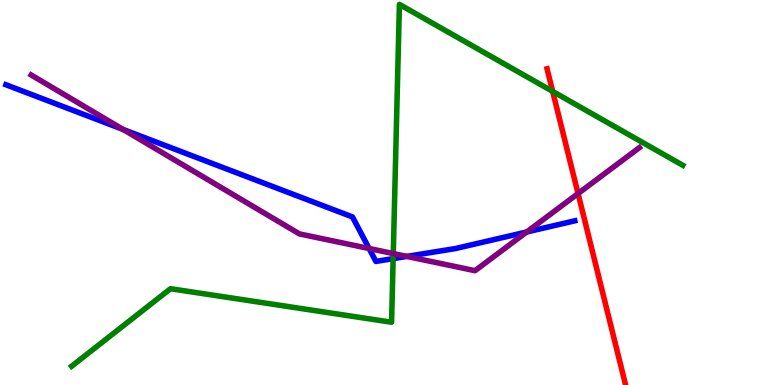[{'lines': ['blue', 'red'], 'intersections': []}, {'lines': ['green', 'red'], 'intersections': [{'x': 7.13, 'y': 7.63}]}, {'lines': ['purple', 'red'], 'intersections': [{'x': 7.46, 'y': 4.97}]}, {'lines': ['blue', 'green'], 'intersections': [{'x': 5.07, 'y': 3.28}]}, {'lines': ['blue', 'purple'], 'intersections': [{'x': 1.59, 'y': 6.64}, {'x': 4.76, 'y': 3.55}, {'x': 5.25, 'y': 3.34}, {'x': 6.8, 'y': 3.97}]}, {'lines': ['green', 'purple'], 'intersections': [{'x': 5.07, 'y': 3.41}]}]